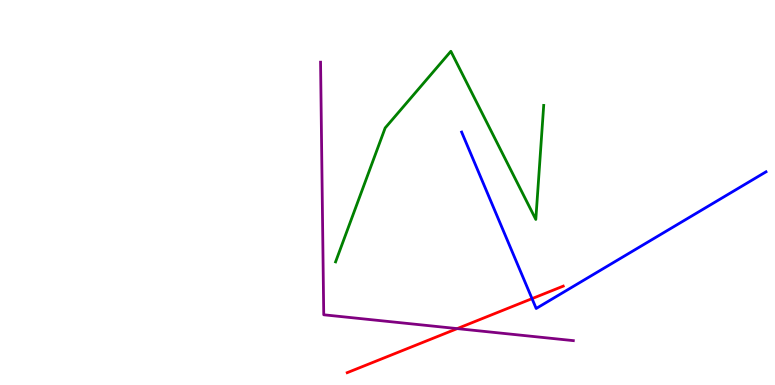[{'lines': ['blue', 'red'], 'intersections': [{'x': 6.86, 'y': 2.24}]}, {'lines': ['green', 'red'], 'intersections': []}, {'lines': ['purple', 'red'], 'intersections': [{'x': 5.9, 'y': 1.46}]}, {'lines': ['blue', 'green'], 'intersections': []}, {'lines': ['blue', 'purple'], 'intersections': []}, {'lines': ['green', 'purple'], 'intersections': []}]